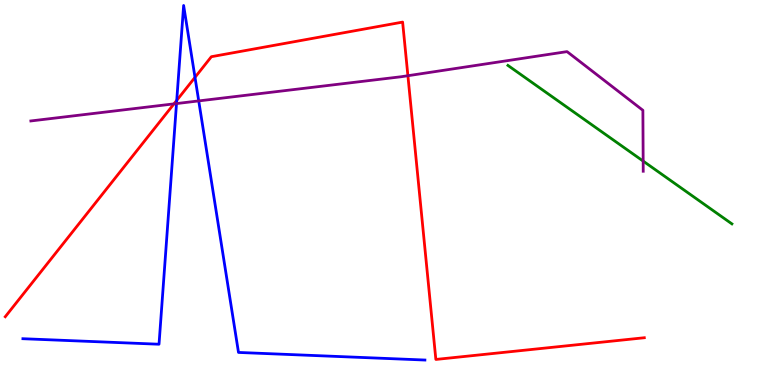[{'lines': ['blue', 'red'], 'intersections': [{'x': 2.28, 'y': 7.39}, {'x': 2.52, 'y': 7.99}]}, {'lines': ['green', 'red'], 'intersections': []}, {'lines': ['purple', 'red'], 'intersections': [{'x': 2.24, 'y': 7.3}, {'x': 5.26, 'y': 8.03}]}, {'lines': ['blue', 'green'], 'intersections': []}, {'lines': ['blue', 'purple'], 'intersections': [{'x': 2.28, 'y': 7.31}, {'x': 2.56, 'y': 7.38}]}, {'lines': ['green', 'purple'], 'intersections': [{'x': 8.3, 'y': 5.82}]}]